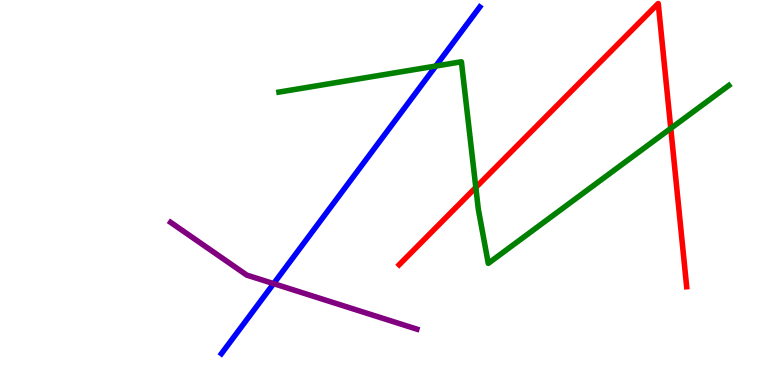[{'lines': ['blue', 'red'], 'intersections': []}, {'lines': ['green', 'red'], 'intersections': [{'x': 6.14, 'y': 5.13}, {'x': 8.66, 'y': 6.67}]}, {'lines': ['purple', 'red'], 'intersections': []}, {'lines': ['blue', 'green'], 'intersections': [{'x': 5.62, 'y': 8.28}]}, {'lines': ['blue', 'purple'], 'intersections': [{'x': 3.53, 'y': 2.63}]}, {'lines': ['green', 'purple'], 'intersections': []}]